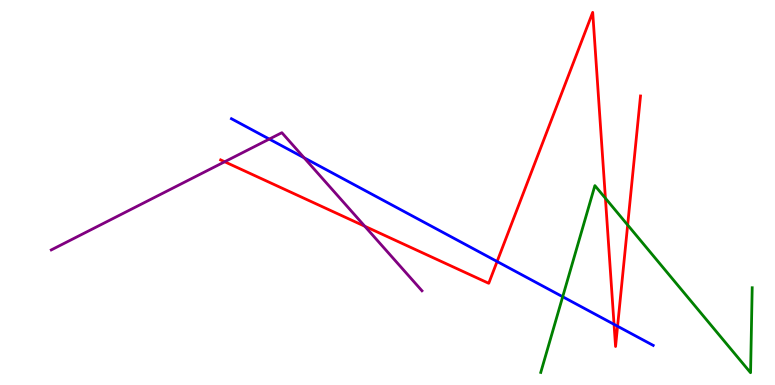[{'lines': ['blue', 'red'], 'intersections': [{'x': 6.41, 'y': 3.21}, {'x': 7.92, 'y': 1.58}, {'x': 7.97, 'y': 1.53}]}, {'lines': ['green', 'red'], 'intersections': [{'x': 7.81, 'y': 4.85}, {'x': 8.1, 'y': 4.16}]}, {'lines': ['purple', 'red'], 'intersections': [{'x': 2.9, 'y': 5.8}, {'x': 4.71, 'y': 4.12}]}, {'lines': ['blue', 'green'], 'intersections': [{'x': 7.26, 'y': 2.29}]}, {'lines': ['blue', 'purple'], 'intersections': [{'x': 3.47, 'y': 6.39}, {'x': 3.92, 'y': 5.9}]}, {'lines': ['green', 'purple'], 'intersections': []}]